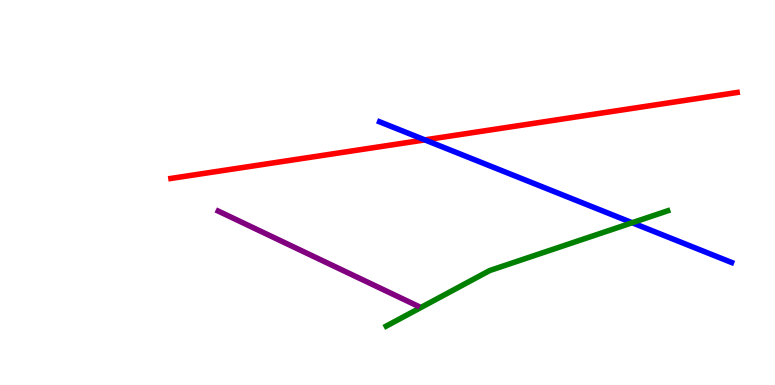[{'lines': ['blue', 'red'], 'intersections': [{'x': 5.48, 'y': 6.37}]}, {'lines': ['green', 'red'], 'intersections': []}, {'lines': ['purple', 'red'], 'intersections': []}, {'lines': ['blue', 'green'], 'intersections': [{'x': 8.16, 'y': 4.21}]}, {'lines': ['blue', 'purple'], 'intersections': []}, {'lines': ['green', 'purple'], 'intersections': []}]